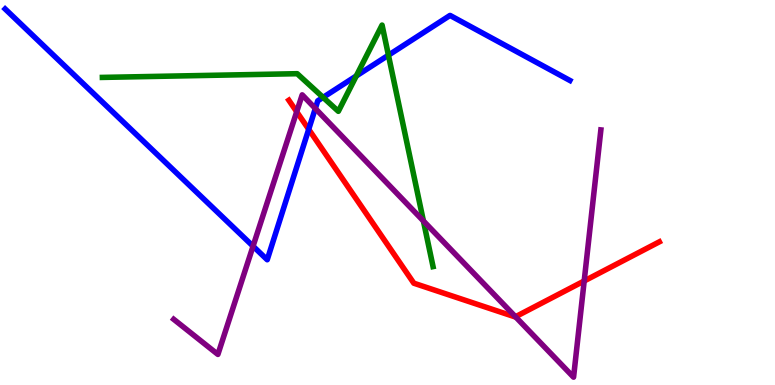[{'lines': ['blue', 'red'], 'intersections': [{'x': 3.98, 'y': 6.64}]}, {'lines': ['green', 'red'], 'intersections': []}, {'lines': ['purple', 'red'], 'intersections': [{'x': 3.83, 'y': 7.1}, {'x': 6.65, 'y': 1.77}, {'x': 7.54, 'y': 2.7}]}, {'lines': ['blue', 'green'], 'intersections': [{'x': 4.17, 'y': 7.47}, {'x': 4.6, 'y': 8.03}, {'x': 5.01, 'y': 8.57}]}, {'lines': ['blue', 'purple'], 'intersections': [{'x': 3.27, 'y': 3.61}, {'x': 4.07, 'y': 7.18}]}, {'lines': ['green', 'purple'], 'intersections': [{'x': 5.46, 'y': 4.26}]}]